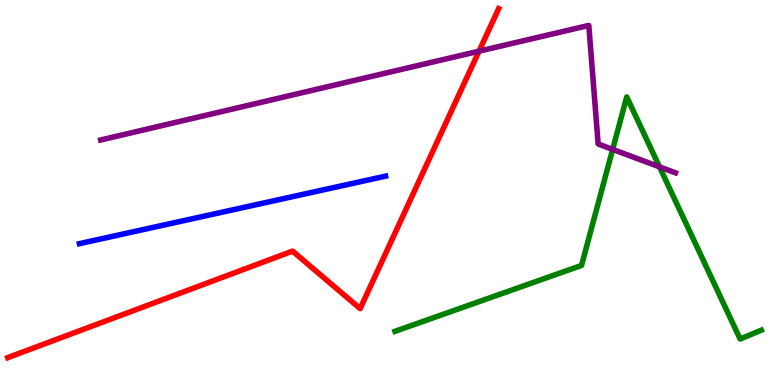[{'lines': ['blue', 'red'], 'intersections': []}, {'lines': ['green', 'red'], 'intersections': []}, {'lines': ['purple', 'red'], 'intersections': [{'x': 6.18, 'y': 8.67}]}, {'lines': ['blue', 'green'], 'intersections': []}, {'lines': ['blue', 'purple'], 'intersections': []}, {'lines': ['green', 'purple'], 'intersections': [{'x': 7.91, 'y': 6.12}, {'x': 8.51, 'y': 5.67}]}]